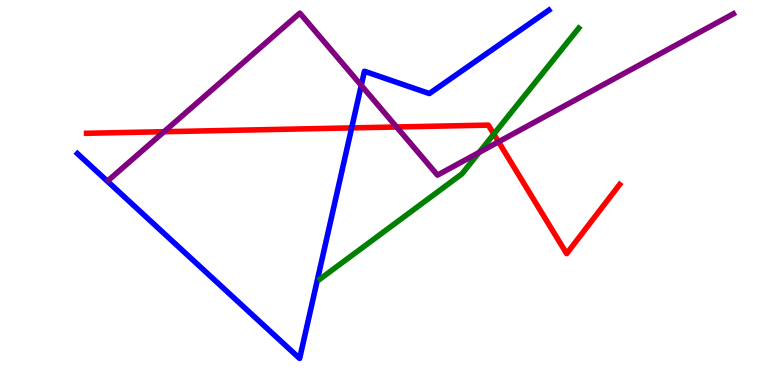[{'lines': ['blue', 'red'], 'intersections': [{'x': 4.54, 'y': 6.68}]}, {'lines': ['green', 'red'], 'intersections': [{'x': 6.37, 'y': 6.52}]}, {'lines': ['purple', 'red'], 'intersections': [{'x': 2.12, 'y': 6.58}, {'x': 5.12, 'y': 6.7}, {'x': 6.43, 'y': 6.32}]}, {'lines': ['blue', 'green'], 'intersections': []}, {'lines': ['blue', 'purple'], 'intersections': [{'x': 4.66, 'y': 7.78}]}, {'lines': ['green', 'purple'], 'intersections': [{'x': 6.18, 'y': 6.04}]}]